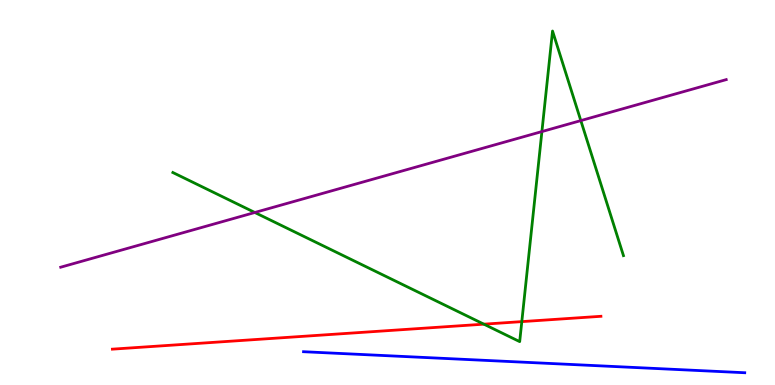[{'lines': ['blue', 'red'], 'intersections': []}, {'lines': ['green', 'red'], 'intersections': [{'x': 6.24, 'y': 1.58}, {'x': 6.73, 'y': 1.65}]}, {'lines': ['purple', 'red'], 'intersections': []}, {'lines': ['blue', 'green'], 'intersections': []}, {'lines': ['blue', 'purple'], 'intersections': []}, {'lines': ['green', 'purple'], 'intersections': [{'x': 3.29, 'y': 4.48}, {'x': 6.99, 'y': 6.58}, {'x': 7.49, 'y': 6.87}]}]